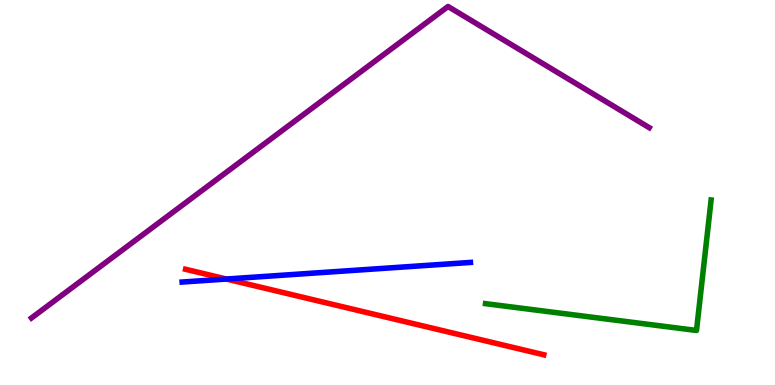[{'lines': ['blue', 'red'], 'intersections': [{'x': 2.92, 'y': 2.75}]}, {'lines': ['green', 'red'], 'intersections': []}, {'lines': ['purple', 'red'], 'intersections': []}, {'lines': ['blue', 'green'], 'intersections': []}, {'lines': ['blue', 'purple'], 'intersections': []}, {'lines': ['green', 'purple'], 'intersections': []}]